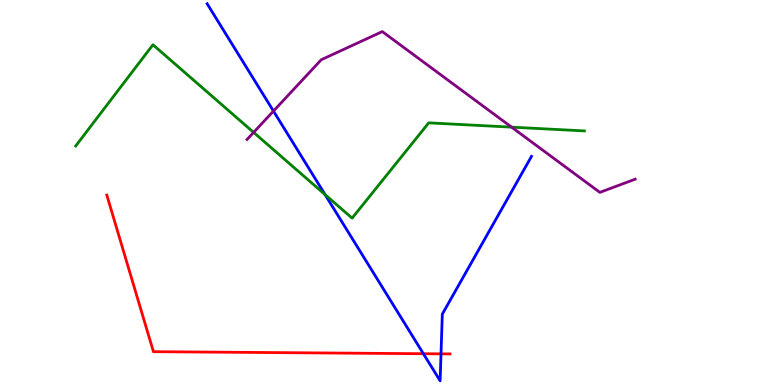[{'lines': ['blue', 'red'], 'intersections': [{'x': 5.46, 'y': 0.813}, {'x': 5.69, 'y': 0.809}]}, {'lines': ['green', 'red'], 'intersections': []}, {'lines': ['purple', 'red'], 'intersections': []}, {'lines': ['blue', 'green'], 'intersections': [{'x': 4.19, 'y': 4.95}]}, {'lines': ['blue', 'purple'], 'intersections': [{'x': 3.53, 'y': 7.11}]}, {'lines': ['green', 'purple'], 'intersections': [{'x': 3.27, 'y': 6.56}, {'x': 6.6, 'y': 6.7}]}]